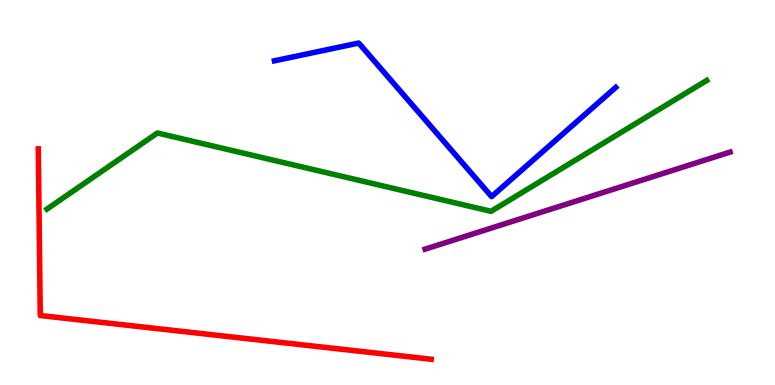[{'lines': ['blue', 'red'], 'intersections': []}, {'lines': ['green', 'red'], 'intersections': []}, {'lines': ['purple', 'red'], 'intersections': []}, {'lines': ['blue', 'green'], 'intersections': []}, {'lines': ['blue', 'purple'], 'intersections': []}, {'lines': ['green', 'purple'], 'intersections': []}]